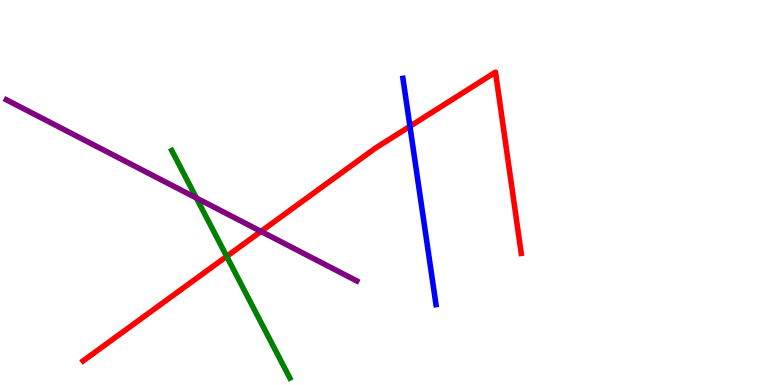[{'lines': ['blue', 'red'], 'intersections': [{'x': 5.29, 'y': 6.72}]}, {'lines': ['green', 'red'], 'intersections': [{'x': 2.93, 'y': 3.34}]}, {'lines': ['purple', 'red'], 'intersections': [{'x': 3.37, 'y': 3.99}]}, {'lines': ['blue', 'green'], 'intersections': []}, {'lines': ['blue', 'purple'], 'intersections': []}, {'lines': ['green', 'purple'], 'intersections': [{'x': 2.53, 'y': 4.86}]}]